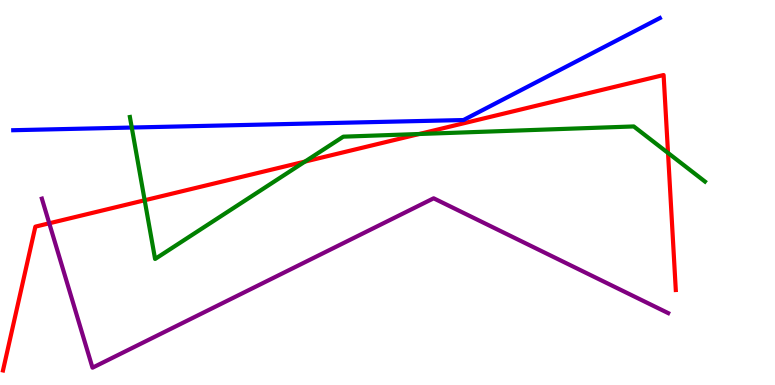[{'lines': ['blue', 'red'], 'intersections': []}, {'lines': ['green', 'red'], 'intersections': [{'x': 1.87, 'y': 4.8}, {'x': 3.93, 'y': 5.8}, {'x': 5.41, 'y': 6.52}, {'x': 8.62, 'y': 6.03}]}, {'lines': ['purple', 'red'], 'intersections': [{'x': 0.636, 'y': 4.2}]}, {'lines': ['blue', 'green'], 'intersections': [{'x': 1.7, 'y': 6.69}]}, {'lines': ['blue', 'purple'], 'intersections': []}, {'lines': ['green', 'purple'], 'intersections': []}]